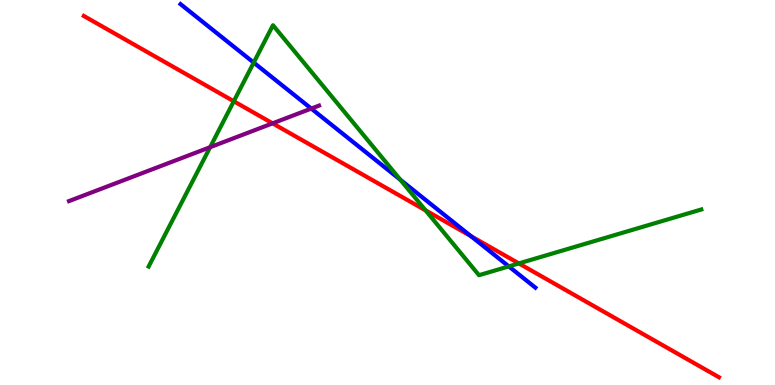[{'lines': ['blue', 'red'], 'intersections': [{'x': 6.08, 'y': 3.87}]}, {'lines': ['green', 'red'], 'intersections': [{'x': 3.02, 'y': 7.37}, {'x': 5.49, 'y': 4.54}, {'x': 6.7, 'y': 3.16}]}, {'lines': ['purple', 'red'], 'intersections': [{'x': 3.52, 'y': 6.8}]}, {'lines': ['blue', 'green'], 'intersections': [{'x': 3.27, 'y': 8.37}, {'x': 5.17, 'y': 5.33}, {'x': 6.57, 'y': 3.08}]}, {'lines': ['blue', 'purple'], 'intersections': [{'x': 4.02, 'y': 7.18}]}, {'lines': ['green', 'purple'], 'intersections': [{'x': 2.71, 'y': 6.18}]}]